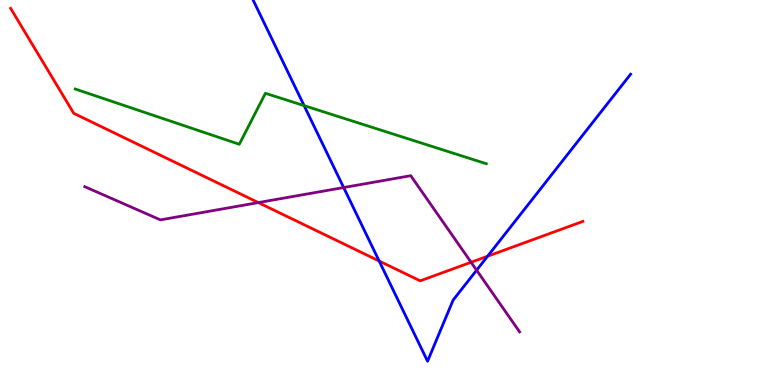[{'lines': ['blue', 'red'], 'intersections': [{'x': 4.89, 'y': 3.22}, {'x': 6.29, 'y': 3.34}]}, {'lines': ['green', 'red'], 'intersections': []}, {'lines': ['purple', 'red'], 'intersections': [{'x': 3.33, 'y': 4.74}, {'x': 6.08, 'y': 3.19}]}, {'lines': ['blue', 'green'], 'intersections': [{'x': 3.92, 'y': 7.26}]}, {'lines': ['blue', 'purple'], 'intersections': [{'x': 4.43, 'y': 5.13}, {'x': 6.15, 'y': 2.98}]}, {'lines': ['green', 'purple'], 'intersections': []}]